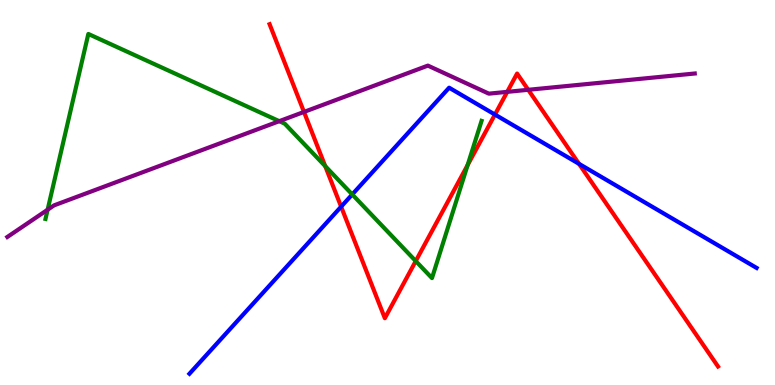[{'lines': ['blue', 'red'], 'intersections': [{'x': 4.4, 'y': 4.63}, {'x': 6.39, 'y': 7.02}, {'x': 7.47, 'y': 5.74}]}, {'lines': ['green', 'red'], 'intersections': [{'x': 4.2, 'y': 5.68}, {'x': 5.36, 'y': 3.22}, {'x': 6.03, 'y': 5.71}]}, {'lines': ['purple', 'red'], 'intersections': [{'x': 3.92, 'y': 7.09}, {'x': 6.54, 'y': 7.61}, {'x': 6.82, 'y': 7.67}]}, {'lines': ['blue', 'green'], 'intersections': [{'x': 4.54, 'y': 4.95}]}, {'lines': ['blue', 'purple'], 'intersections': []}, {'lines': ['green', 'purple'], 'intersections': [{'x': 0.614, 'y': 4.55}, {'x': 3.6, 'y': 6.85}]}]